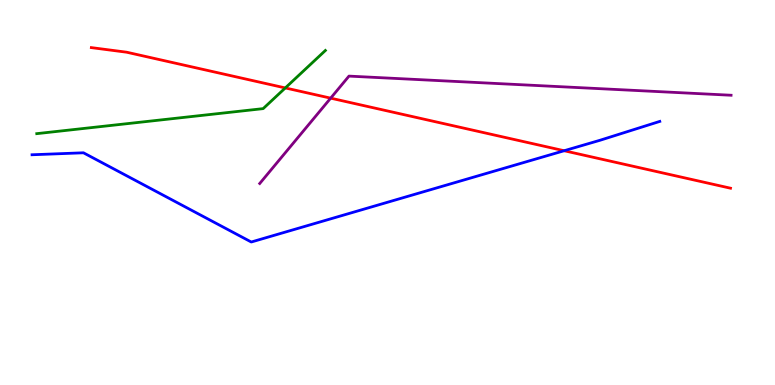[{'lines': ['blue', 'red'], 'intersections': [{'x': 7.28, 'y': 6.08}]}, {'lines': ['green', 'red'], 'intersections': [{'x': 3.68, 'y': 7.72}]}, {'lines': ['purple', 'red'], 'intersections': [{'x': 4.27, 'y': 7.45}]}, {'lines': ['blue', 'green'], 'intersections': []}, {'lines': ['blue', 'purple'], 'intersections': []}, {'lines': ['green', 'purple'], 'intersections': []}]